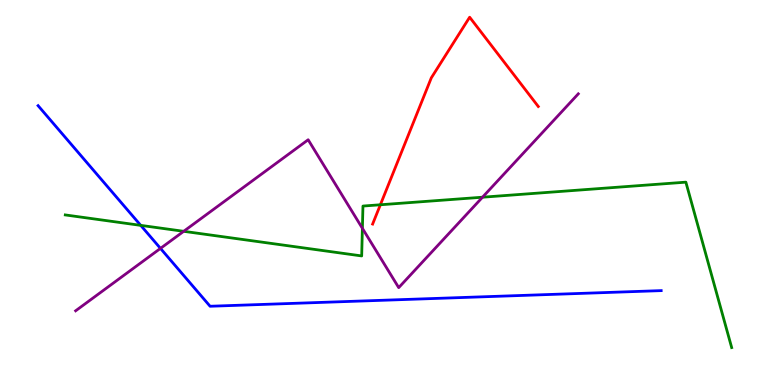[{'lines': ['blue', 'red'], 'intersections': []}, {'lines': ['green', 'red'], 'intersections': [{'x': 4.91, 'y': 4.68}]}, {'lines': ['purple', 'red'], 'intersections': []}, {'lines': ['blue', 'green'], 'intersections': [{'x': 1.82, 'y': 4.15}]}, {'lines': ['blue', 'purple'], 'intersections': [{'x': 2.07, 'y': 3.55}]}, {'lines': ['green', 'purple'], 'intersections': [{'x': 2.37, 'y': 3.99}, {'x': 4.68, 'y': 4.07}, {'x': 6.23, 'y': 4.88}]}]